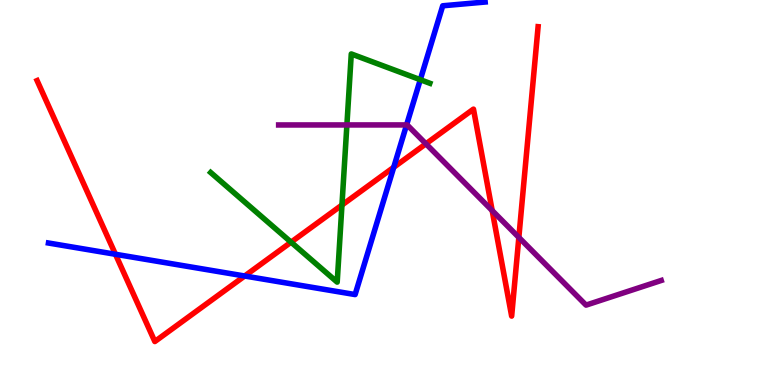[{'lines': ['blue', 'red'], 'intersections': [{'x': 1.49, 'y': 3.4}, {'x': 3.16, 'y': 2.83}, {'x': 5.08, 'y': 5.65}]}, {'lines': ['green', 'red'], 'intersections': [{'x': 3.76, 'y': 3.71}, {'x': 4.41, 'y': 4.67}]}, {'lines': ['purple', 'red'], 'intersections': [{'x': 5.5, 'y': 6.26}, {'x': 6.35, 'y': 4.53}, {'x': 6.69, 'y': 3.83}]}, {'lines': ['blue', 'green'], 'intersections': [{'x': 5.42, 'y': 7.93}]}, {'lines': ['blue', 'purple'], 'intersections': [{'x': 5.25, 'y': 6.76}]}, {'lines': ['green', 'purple'], 'intersections': [{'x': 4.48, 'y': 6.75}]}]